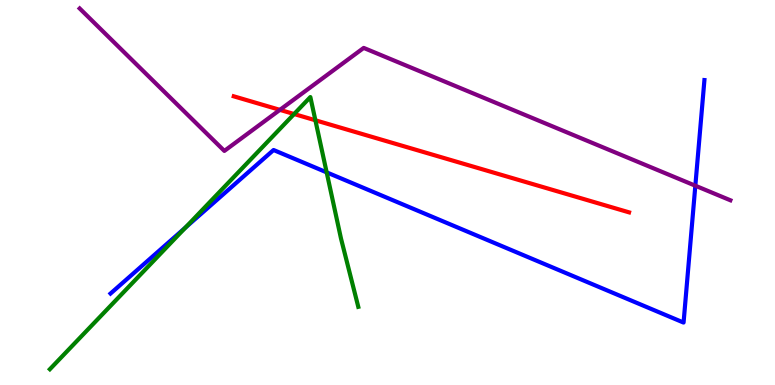[{'lines': ['blue', 'red'], 'intersections': []}, {'lines': ['green', 'red'], 'intersections': [{'x': 3.8, 'y': 7.04}, {'x': 4.07, 'y': 6.88}]}, {'lines': ['purple', 'red'], 'intersections': [{'x': 3.61, 'y': 7.15}]}, {'lines': ['blue', 'green'], 'intersections': [{'x': 2.39, 'y': 4.09}, {'x': 4.22, 'y': 5.52}]}, {'lines': ['blue', 'purple'], 'intersections': [{'x': 8.97, 'y': 5.18}]}, {'lines': ['green', 'purple'], 'intersections': []}]